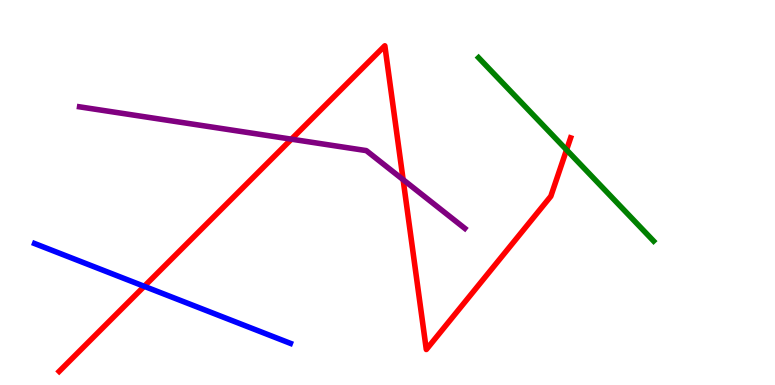[{'lines': ['blue', 'red'], 'intersections': [{'x': 1.86, 'y': 2.56}]}, {'lines': ['green', 'red'], 'intersections': [{'x': 7.31, 'y': 6.11}]}, {'lines': ['purple', 'red'], 'intersections': [{'x': 3.76, 'y': 6.38}, {'x': 5.2, 'y': 5.33}]}, {'lines': ['blue', 'green'], 'intersections': []}, {'lines': ['blue', 'purple'], 'intersections': []}, {'lines': ['green', 'purple'], 'intersections': []}]